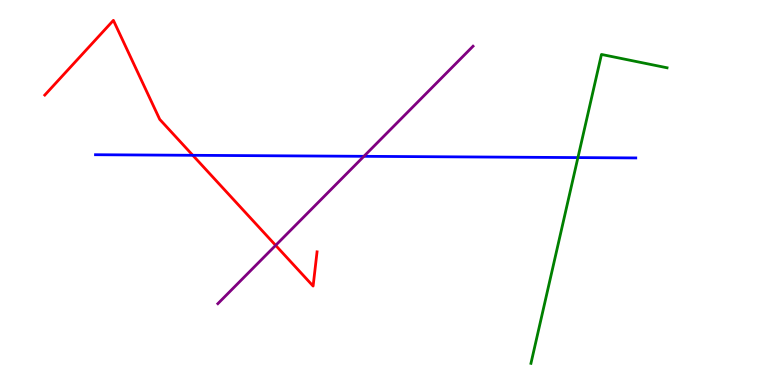[{'lines': ['blue', 'red'], 'intersections': [{'x': 2.49, 'y': 5.97}]}, {'lines': ['green', 'red'], 'intersections': []}, {'lines': ['purple', 'red'], 'intersections': [{'x': 3.56, 'y': 3.63}]}, {'lines': ['blue', 'green'], 'intersections': [{'x': 7.46, 'y': 5.91}]}, {'lines': ['blue', 'purple'], 'intersections': [{'x': 4.7, 'y': 5.94}]}, {'lines': ['green', 'purple'], 'intersections': []}]